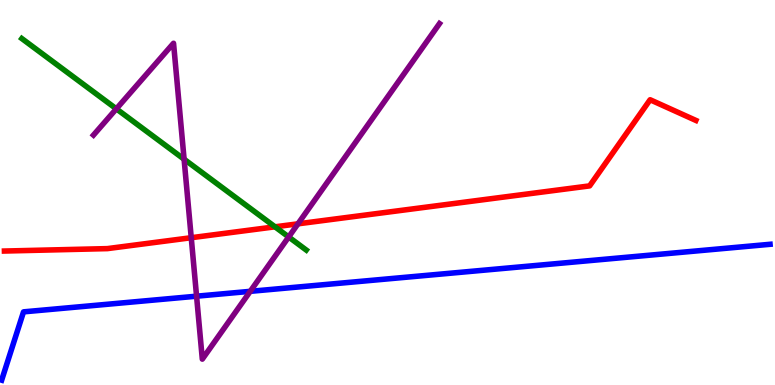[{'lines': ['blue', 'red'], 'intersections': []}, {'lines': ['green', 'red'], 'intersections': [{'x': 3.55, 'y': 4.11}]}, {'lines': ['purple', 'red'], 'intersections': [{'x': 2.47, 'y': 3.83}, {'x': 3.84, 'y': 4.19}]}, {'lines': ['blue', 'green'], 'intersections': []}, {'lines': ['blue', 'purple'], 'intersections': [{'x': 2.54, 'y': 2.31}, {'x': 3.23, 'y': 2.43}]}, {'lines': ['green', 'purple'], 'intersections': [{'x': 1.5, 'y': 7.17}, {'x': 2.38, 'y': 5.86}, {'x': 3.72, 'y': 3.85}]}]